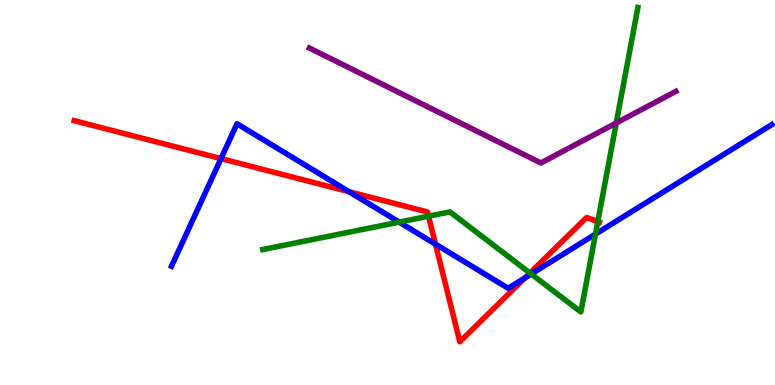[{'lines': ['blue', 'red'], 'intersections': [{'x': 2.85, 'y': 5.88}, {'x': 4.5, 'y': 5.02}, {'x': 5.62, 'y': 3.66}, {'x': 6.77, 'y': 2.78}]}, {'lines': ['green', 'red'], 'intersections': [{'x': 5.53, 'y': 4.38}, {'x': 6.84, 'y': 2.91}, {'x': 7.71, 'y': 4.24}]}, {'lines': ['purple', 'red'], 'intersections': []}, {'lines': ['blue', 'green'], 'intersections': [{'x': 5.15, 'y': 4.23}, {'x': 6.85, 'y': 2.88}, {'x': 7.68, 'y': 3.92}]}, {'lines': ['blue', 'purple'], 'intersections': []}, {'lines': ['green', 'purple'], 'intersections': [{'x': 7.95, 'y': 6.8}]}]